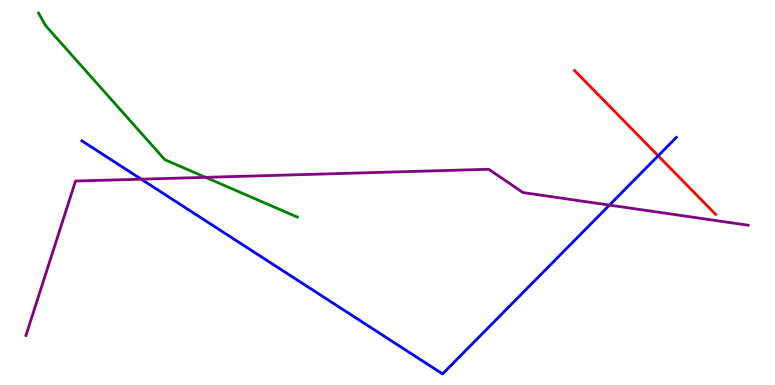[{'lines': ['blue', 'red'], 'intersections': [{'x': 8.49, 'y': 5.95}]}, {'lines': ['green', 'red'], 'intersections': []}, {'lines': ['purple', 'red'], 'intersections': []}, {'lines': ['blue', 'green'], 'intersections': []}, {'lines': ['blue', 'purple'], 'intersections': [{'x': 1.82, 'y': 5.35}, {'x': 7.86, 'y': 4.67}]}, {'lines': ['green', 'purple'], 'intersections': [{'x': 2.65, 'y': 5.39}]}]